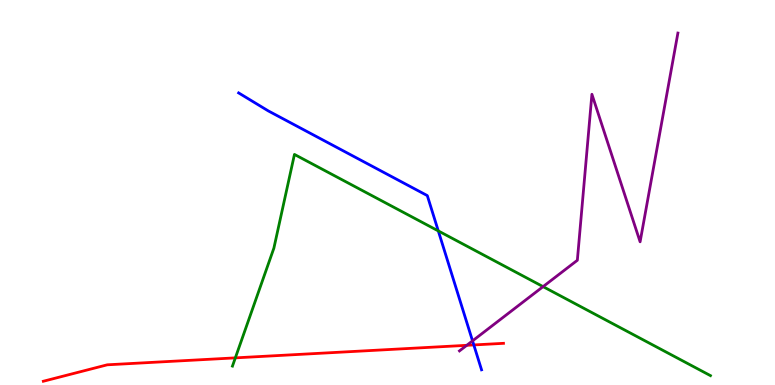[{'lines': ['blue', 'red'], 'intersections': [{'x': 6.11, 'y': 1.04}]}, {'lines': ['green', 'red'], 'intersections': [{'x': 3.04, 'y': 0.705}]}, {'lines': ['purple', 'red'], 'intersections': [{'x': 6.02, 'y': 1.03}]}, {'lines': ['blue', 'green'], 'intersections': [{'x': 5.66, 'y': 4.0}]}, {'lines': ['blue', 'purple'], 'intersections': [{'x': 6.1, 'y': 1.15}]}, {'lines': ['green', 'purple'], 'intersections': [{'x': 7.01, 'y': 2.56}]}]